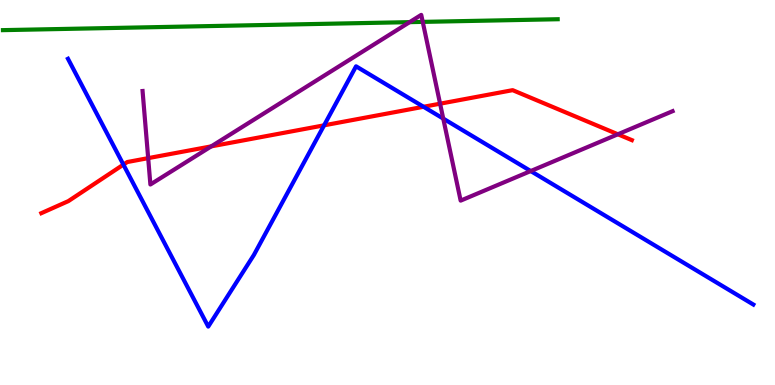[{'lines': ['blue', 'red'], 'intersections': [{'x': 1.59, 'y': 5.72}, {'x': 4.18, 'y': 6.74}, {'x': 5.47, 'y': 7.23}]}, {'lines': ['green', 'red'], 'intersections': []}, {'lines': ['purple', 'red'], 'intersections': [{'x': 1.91, 'y': 5.89}, {'x': 2.73, 'y': 6.2}, {'x': 5.68, 'y': 7.31}, {'x': 7.97, 'y': 6.51}]}, {'lines': ['blue', 'green'], 'intersections': []}, {'lines': ['blue', 'purple'], 'intersections': [{'x': 5.72, 'y': 6.92}, {'x': 6.85, 'y': 5.56}]}, {'lines': ['green', 'purple'], 'intersections': [{'x': 5.29, 'y': 9.42}, {'x': 5.45, 'y': 9.43}]}]